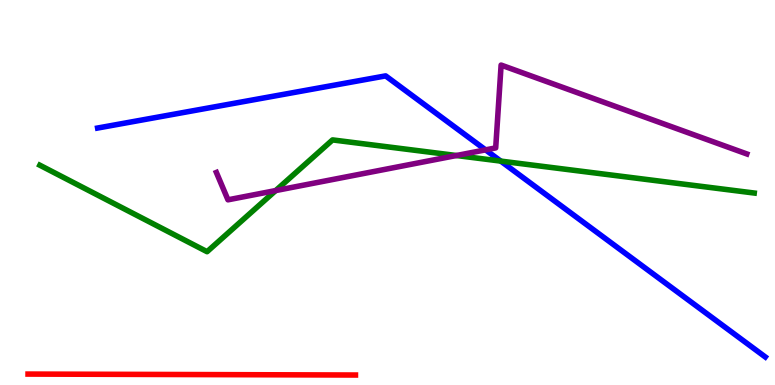[{'lines': ['blue', 'red'], 'intersections': []}, {'lines': ['green', 'red'], 'intersections': []}, {'lines': ['purple', 'red'], 'intersections': []}, {'lines': ['blue', 'green'], 'intersections': [{'x': 6.46, 'y': 5.82}]}, {'lines': ['blue', 'purple'], 'intersections': [{'x': 6.27, 'y': 6.11}]}, {'lines': ['green', 'purple'], 'intersections': [{'x': 3.56, 'y': 5.05}, {'x': 5.89, 'y': 5.96}]}]